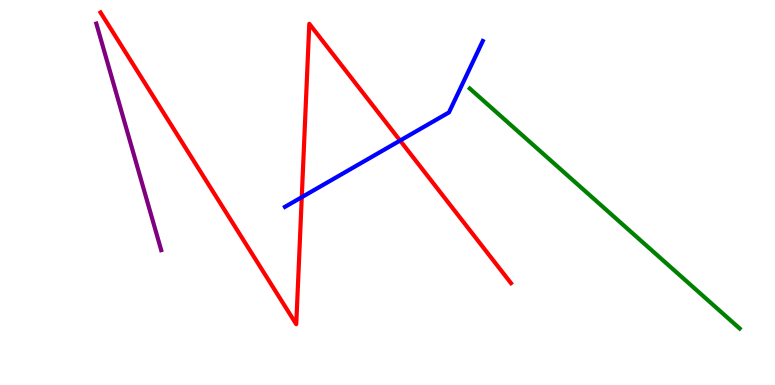[{'lines': ['blue', 'red'], 'intersections': [{'x': 3.89, 'y': 4.88}, {'x': 5.16, 'y': 6.35}]}, {'lines': ['green', 'red'], 'intersections': []}, {'lines': ['purple', 'red'], 'intersections': []}, {'lines': ['blue', 'green'], 'intersections': []}, {'lines': ['blue', 'purple'], 'intersections': []}, {'lines': ['green', 'purple'], 'intersections': []}]